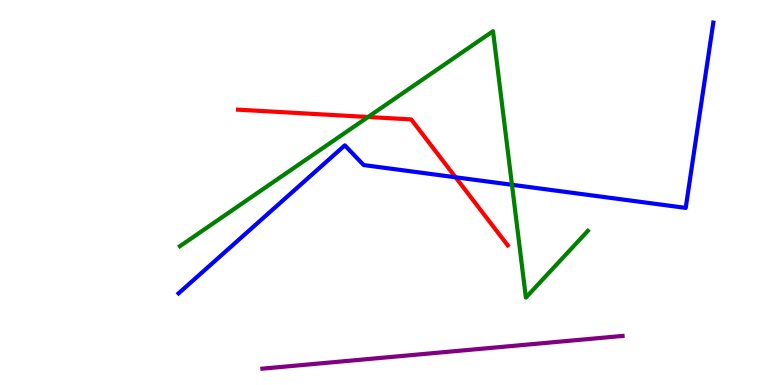[{'lines': ['blue', 'red'], 'intersections': [{'x': 5.88, 'y': 5.4}]}, {'lines': ['green', 'red'], 'intersections': [{'x': 4.75, 'y': 6.96}]}, {'lines': ['purple', 'red'], 'intersections': []}, {'lines': ['blue', 'green'], 'intersections': [{'x': 6.61, 'y': 5.2}]}, {'lines': ['blue', 'purple'], 'intersections': []}, {'lines': ['green', 'purple'], 'intersections': []}]